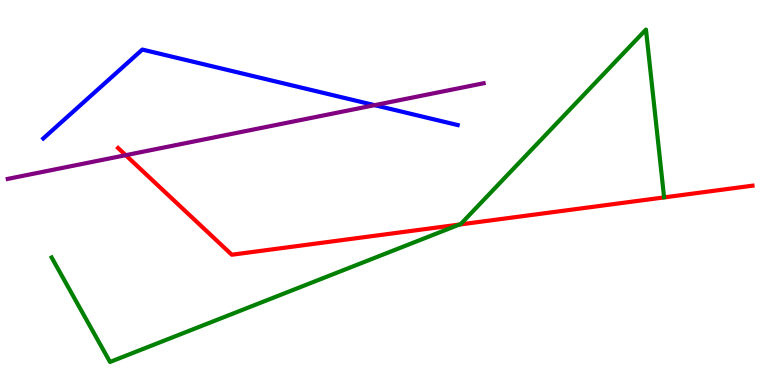[{'lines': ['blue', 'red'], 'intersections': []}, {'lines': ['green', 'red'], 'intersections': [{'x': 5.93, 'y': 4.17}]}, {'lines': ['purple', 'red'], 'intersections': [{'x': 1.62, 'y': 5.97}]}, {'lines': ['blue', 'green'], 'intersections': []}, {'lines': ['blue', 'purple'], 'intersections': [{'x': 4.83, 'y': 7.27}]}, {'lines': ['green', 'purple'], 'intersections': []}]